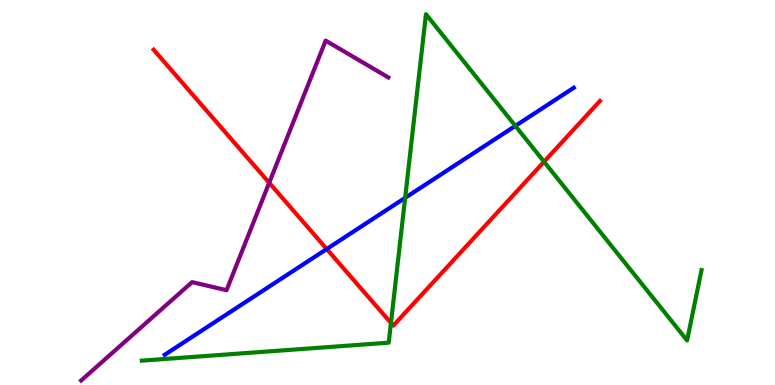[{'lines': ['blue', 'red'], 'intersections': [{'x': 4.22, 'y': 3.53}]}, {'lines': ['green', 'red'], 'intersections': [{'x': 5.04, 'y': 1.61}, {'x': 7.02, 'y': 5.8}]}, {'lines': ['purple', 'red'], 'intersections': [{'x': 3.47, 'y': 5.25}]}, {'lines': ['blue', 'green'], 'intersections': [{'x': 5.23, 'y': 4.86}, {'x': 6.65, 'y': 6.73}]}, {'lines': ['blue', 'purple'], 'intersections': []}, {'lines': ['green', 'purple'], 'intersections': []}]